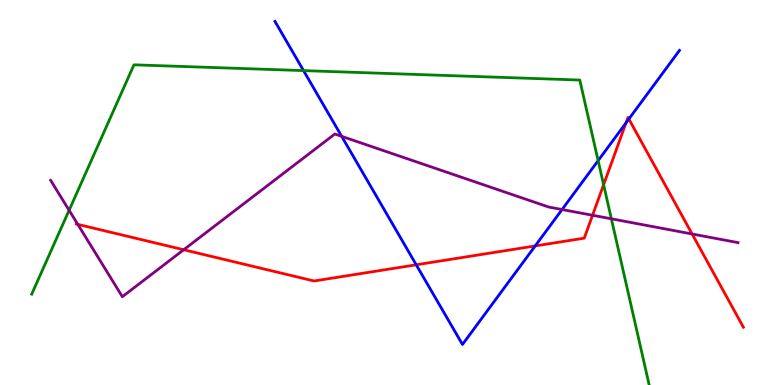[{'lines': ['blue', 'red'], 'intersections': [{'x': 5.37, 'y': 3.12}, {'x': 6.91, 'y': 3.61}, {'x': 8.08, 'y': 6.81}, {'x': 8.11, 'y': 6.91}]}, {'lines': ['green', 'red'], 'intersections': [{'x': 7.79, 'y': 5.2}]}, {'lines': ['purple', 'red'], 'intersections': [{'x': 1.0, 'y': 4.17}, {'x': 2.37, 'y': 3.51}, {'x': 7.65, 'y': 4.41}, {'x': 8.93, 'y': 3.92}]}, {'lines': ['blue', 'green'], 'intersections': [{'x': 3.92, 'y': 8.17}, {'x': 7.72, 'y': 5.83}]}, {'lines': ['blue', 'purple'], 'intersections': [{'x': 4.41, 'y': 6.46}, {'x': 7.25, 'y': 4.56}]}, {'lines': ['green', 'purple'], 'intersections': [{'x': 0.892, 'y': 4.54}, {'x': 7.89, 'y': 4.32}]}]